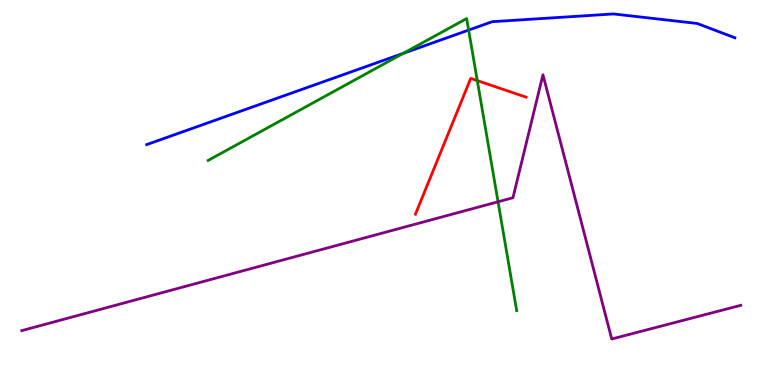[{'lines': ['blue', 'red'], 'intersections': []}, {'lines': ['green', 'red'], 'intersections': [{'x': 6.16, 'y': 7.91}]}, {'lines': ['purple', 'red'], 'intersections': []}, {'lines': ['blue', 'green'], 'intersections': [{'x': 5.2, 'y': 8.62}, {'x': 6.05, 'y': 9.22}]}, {'lines': ['blue', 'purple'], 'intersections': []}, {'lines': ['green', 'purple'], 'intersections': [{'x': 6.43, 'y': 4.76}]}]